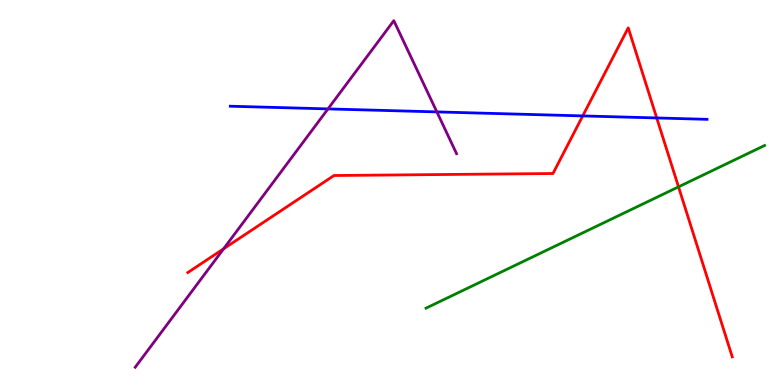[{'lines': ['blue', 'red'], 'intersections': [{'x': 7.52, 'y': 6.99}, {'x': 8.47, 'y': 6.94}]}, {'lines': ['green', 'red'], 'intersections': [{'x': 8.76, 'y': 5.15}]}, {'lines': ['purple', 'red'], 'intersections': [{'x': 2.89, 'y': 3.54}]}, {'lines': ['blue', 'green'], 'intersections': []}, {'lines': ['blue', 'purple'], 'intersections': [{'x': 4.23, 'y': 7.17}, {'x': 5.64, 'y': 7.09}]}, {'lines': ['green', 'purple'], 'intersections': []}]